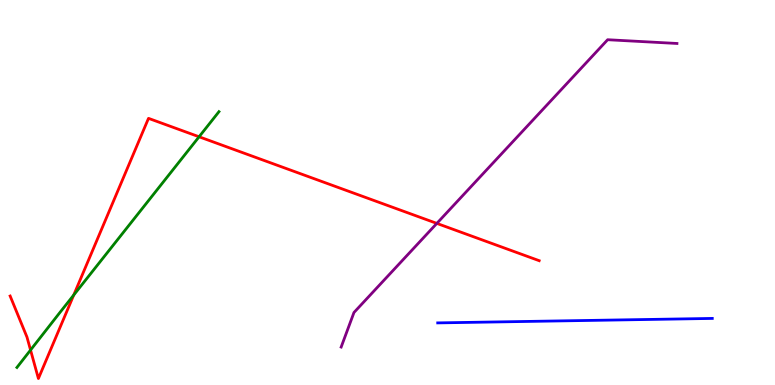[{'lines': ['blue', 'red'], 'intersections': []}, {'lines': ['green', 'red'], 'intersections': [{'x': 0.394, 'y': 0.908}, {'x': 0.951, 'y': 2.34}, {'x': 2.57, 'y': 6.45}]}, {'lines': ['purple', 'red'], 'intersections': [{'x': 5.64, 'y': 4.2}]}, {'lines': ['blue', 'green'], 'intersections': []}, {'lines': ['blue', 'purple'], 'intersections': []}, {'lines': ['green', 'purple'], 'intersections': []}]